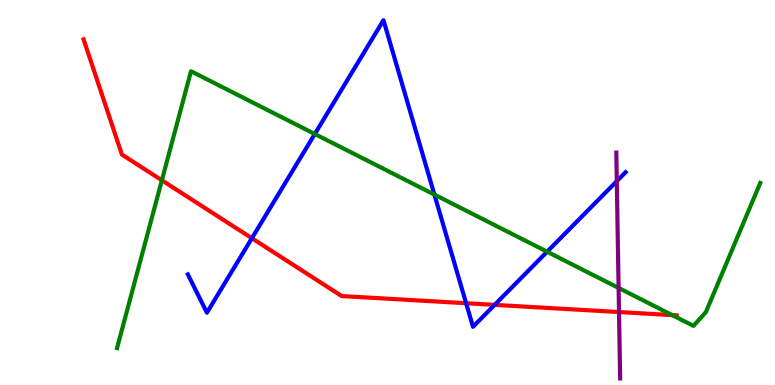[{'lines': ['blue', 'red'], 'intersections': [{'x': 3.25, 'y': 3.81}, {'x': 6.01, 'y': 2.12}, {'x': 6.38, 'y': 2.08}]}, {'lines': ['green', 'red'], 'intersections': [{'x': 2.09, 'y': 5.32}, {'x': 8.67, 'y': 1.82}]}, {'lines': ['purple', 'red'], 'intersections': [{'x': 7.99, 'y': 1.9}]}, {'lines': ['blue', 'green'], 'intersections': [{'x': 4.06, 'y': 6.52}, {'x': 5.61, 'y': 4.95}, {'x': 7.06, 'y': 3.46}]}, {'lines': ['blue', 'purple'], 'intersections': [{'x': 7.96, 'y': 5.29}]}, {'lines': ['green', 'purple'], 'intersections': [{'x': 7.98, 'y': 2.52}]}]